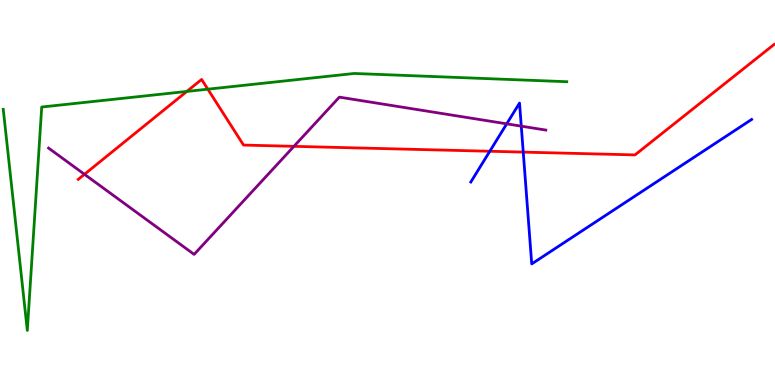[{'lines': ['blue', 'red'], 'intersections': [{'x': 6.32, 'y': 6.07}, {'x': 6.75, 'y': 6.05}]}, {'lines': ['green', 'red'], 'intersections': [{'x': 2.41, 'y': 7.62}, {'x': 2.68, 'y': 7.68}]}, {'lines': ['purple', 'red'], 'intersections': [{'x': 1.09, 'y': 5.47}, {'x': 3.79, 'y': 6.2}]}, {'lines': ['blue', 'green'], 'intersections': []}, {'lines': ['blue', 'purple'], 'intersections': [{'x': 6.54, 'y': 6.78}, {'x': 6.73, 'y': 6.72}]}, {'lines': ['green', 'purple'], 'intersections': []}]